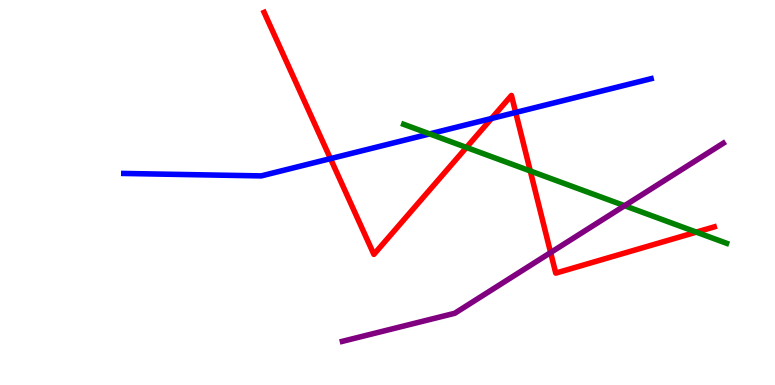[{'lines': ['blue', 'red'], 'intersections': [{'x': 4.26, 'y': 5.88}, {'x': 6.34, 'y': 6.92}, {'x': 6.65, 'y': 7.08}]}, {'lines': ['green', 'red'], 'intersections': [{'x': 6.02, 'y': 6.17}, {'x': 6.84, 'y': 5.56}, {'x': 8.98, 'y': 3.97}]}, {'lines': ['purple', 'red'], 'intersections': [{'x': 7.1, 'y': 3.44}]}, {'lines': ['blue', 'green'], 'intersections': [{'x': 5.54, 'y': 6.52}]}, {'lines': ['blue', 'purple'], 'intersections': []}, {'lines': ['green', 'purple'], 'intersections': [{'x': 8.06, 'y': 4.66}]}]